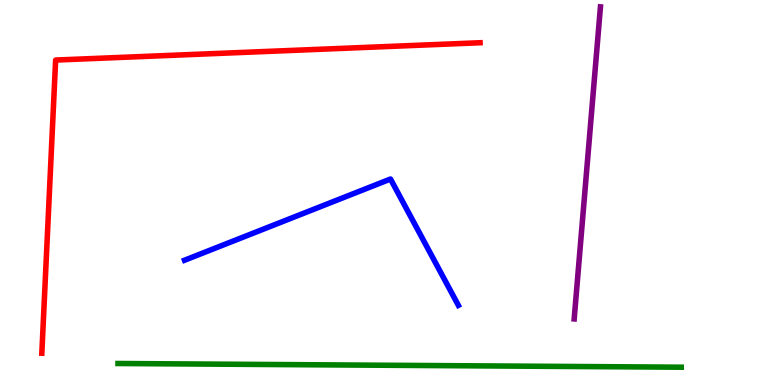[{'lines': ['blue', 'red'], 'intersections': []}, {'lines': ['green', 'red'], 'intersections': []}, {'lines': ['purple', 'red'], 'intersections': []}, {'lines': ['blue', 'green'], 'intersections': []}, {'lines': ['blue', 'purple'], 'intersections': []}, {'lines': ['green', 'purple'], 'intersections': []}]